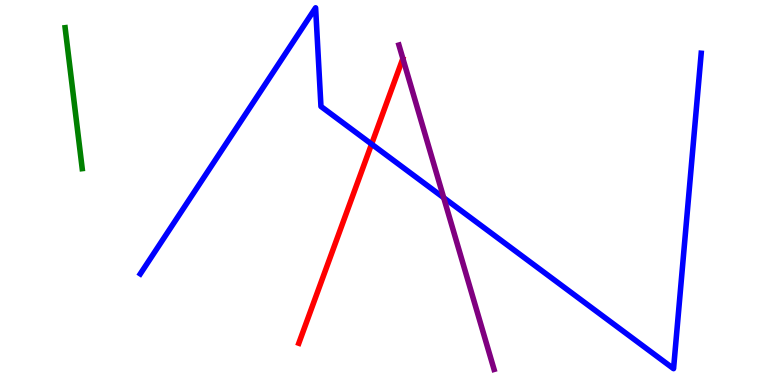[{'lines': ['blue', 'red'], 'intersections': [{'x': 4.79, 'y': 6.26}]}, {'lines': ['green', 'red'], 'intersections': []}, {'lines': ['purple', 'red'], 'intersections': []}, {'lines': ['blue', 'green'], 'intersections': []}, {'lines': ['blue', 'purple'], 'intersections': [{'x': 5.73, 'y': 4.86}]}, {'lines': ['green', 'purple'], 'intersections': []}]